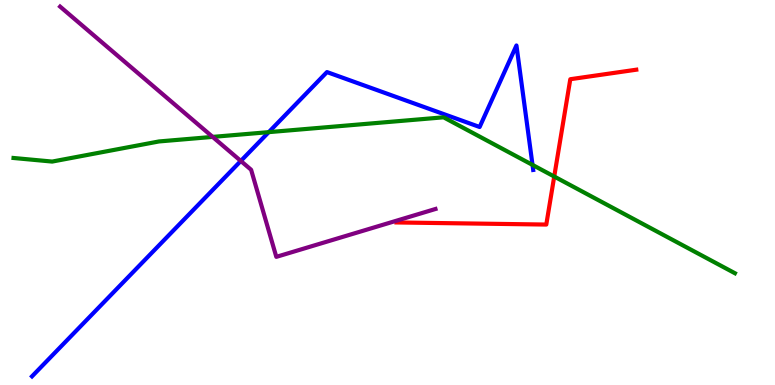[{'lines': ['blue', 'red'], 'intersections': []}, {'lines': ['green', 'red'], 'intersections': [{'x': 7.15, 'y': 5.41}]}, {'lines': ['purple', 'red'], 'intersections': []}, {'lines': ['blue', 'green'], 'intersections': [{'x': 3.47, 'y': 6.57}, {'x': 6.87, 'y': 5.72}]}, {'lines': ['blue', 'purple'], 'intersections': [{'x': 3.11, 'y': 5.82}]}, {'lines': ['green', 'purple'], 'intersections': [{'x': 2.74, 'y': 6.44}]}]